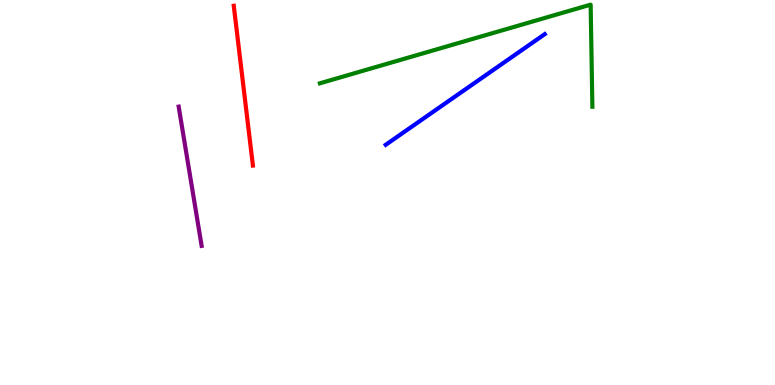[{'lines': ['blue', 'red'], 'intersections': []}, {'lines': ['green', 'red'], 'intersections': []}, {'lines': ['purple', 'red'], 'intersections': []}, {'lines': ['blue', 'green'], 'intersections': []}, {'lines': ['blue', 'purple'], 'intersections': []}, {'lines': ['green', 'purple'], 'intersections': []}]